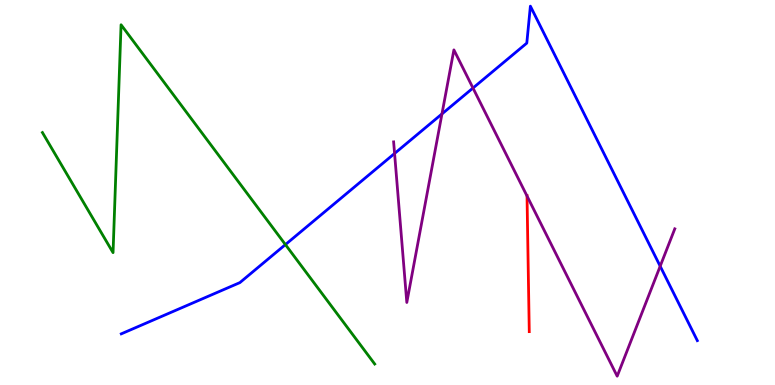[{'lines': ['blue', 'red'], 'intersections': []}, {'lines': ['green', 'red'], 'intersections': []}, {'lines': ['purple', 'red'], 'intersections': [{'x': 6.8, 'y': 4.91}]}, {'lines': ['blue', 'green'], 'intersections': [{'x': 3.68, 'y': 3.65}]}, {'lines': ['blue', 'purple'], 'intersections': [{'x': 5.09, 'y': 6.01}, {'x': 5.7, 'y': 7.04}, {'x': 6.1, 'y': 7.71}, {'x': 8.52, 'y': 3.09}]}, {'lines': ['green', 'purple'], 'intersections': []}]